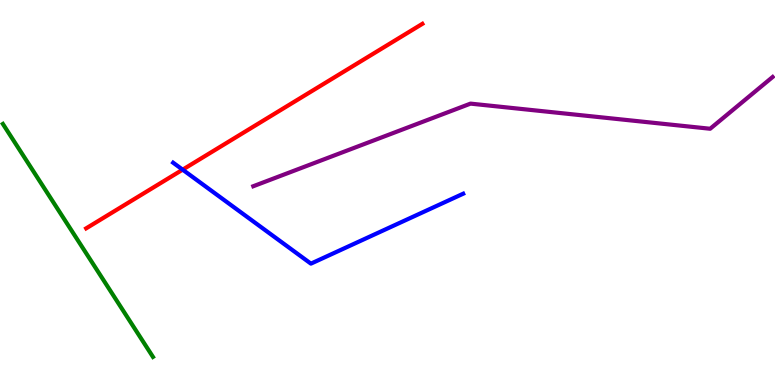[{'lines': ['blue', 'red'], 'intersections': [{'x': 2.36, 'y': 5.59}]}, {'lines': ['green', 'red'], 'intersections': []}, {'lines': ['purple', 'red'], 'intersections': []}, {'lines': ['blue', 'green'], 'intersections': []}, {'lines': ['blue', 'purple'], 'intersections': []}, {'lines': ['green', 'purple'], 'intersections': []}]